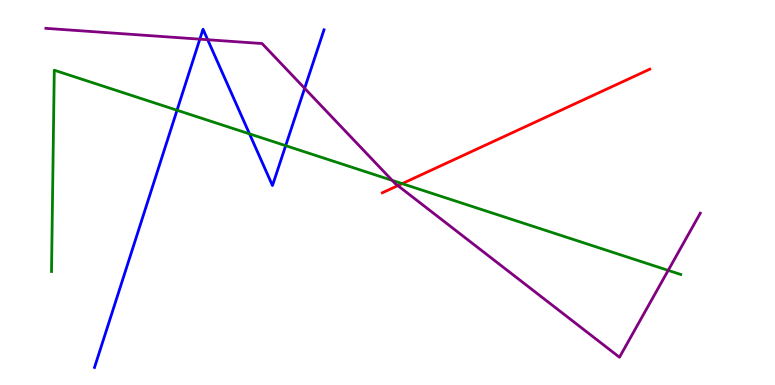[{'lines': ['blue', 'red'], 'intersections': []}, {'lines': ['green', 'red'], 'intersections': [{'x': 5.19, 'y': 5.23}]}, {'lines': ['purple', 'red'], 'intersections': [{'x': 5.13, 'y': 5.18}]}, {'lines': ['blue', 'green'], 'intersections': [{'x': 2.28, 'y': 7.14}, {'x': 3.22, 'y': 6.52}, {'x': 3.69, 'y': 6.22}]}, {'lines': ['blue', 'purple'], 'intersections': [{'x': 2.58, 'y': 8.98}, {'x': 2.68, 'y': 8.97}, {'x': 3.93, 'y': 7.71}]}, {'lines': ['green', 'purple'], 'intersections': [{'x': 5.06, 'y': 5.31}, {'x': 8.62, 'y': 2.98}]}]